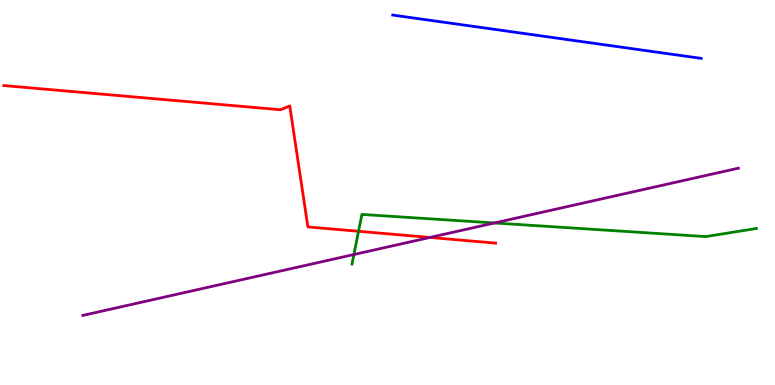[{'lines': ['blue', 'red'], 'intersections': []}, {'lines': ['green', 'red'], 'intersections': [{'x': 4.63, 'y': 3.99}]}, {'lines': ['purple', 'red'], 'intersections': [{'x': 5.55, 'y': 3.83}]}, {'lines': ['blue', 'green'], 'intersections': []}, {'lines': ['blue', 'purple'], 'intersections': []}, {'lines': ['green', 'purple'], 'intersections': [{'x': 4.57, 'y': 3.39}, {'x': 6.38, 'y': 4.21}]}]